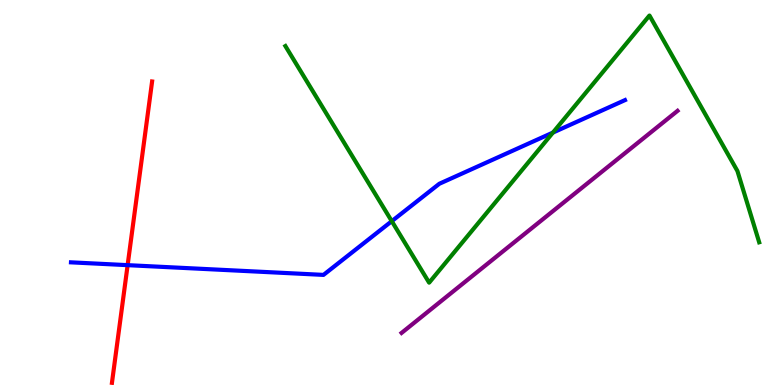[{'lines': ['blue', 'red'], 'intersections': [{'x': 1.65, 'y': 3.11}]}, {'lines': ['green', 'red'], 'intersections': []}, {'lines': ['purple', 'red'], 'intersections': []}, {'lines': ['blue', 'green'], 'intersections': [{'x': 5.06, 'y': 4.26}, {'x': 7.13, 'y': 6.56}]}, {'lines': ['blue', 'purple'], 'intersections': []}, {'lines': ['green', 'purple'], 'intersections': []}]